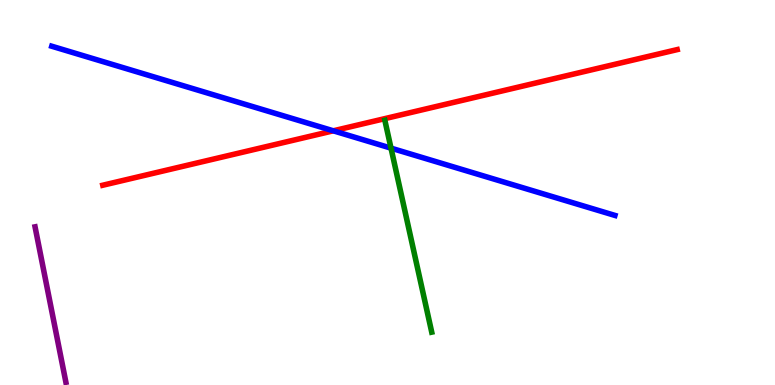[{'lines': ['blue', 'red'], 'intersections': [{'x': 4.3, 'y': 6.6}]}, {'lines': ['green', 'red'], 'intersections': []}, {'lines': ['purple', 'red'], 'intersections': []}, {'lines': ['blue', 'green'], 'intersections': [{'x': 5.05, 'y': 6.15}]}, {'lines': ['blue', 'purple'], 'intersections': []}, {'lines': ['green', 'purple'], 'intersections': []}]